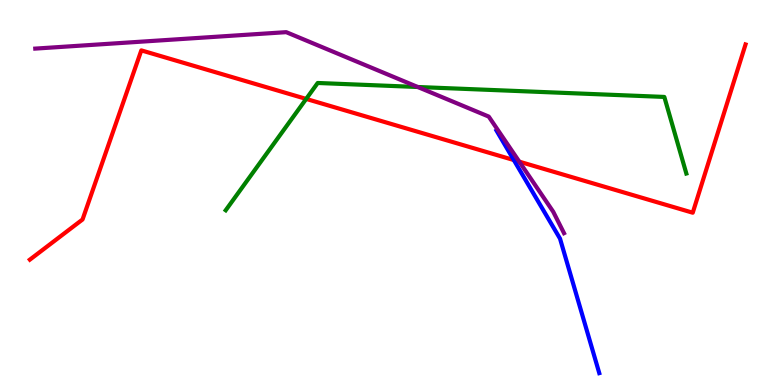[{'lines': ['blue', 'red'], 'intersections': [{'x': 6.63, 'y': 5.84}]}, {'lines': ['green', 'red'], 'intersections': [{'x': 3.95, 'y': 7.43}]}, {'lines': ['purple', 'red'], 'intersections': [{'x': 6.7, 'y': 5.8}]}, {'lines': ['blue', 'green'], 'intersections': []}, {'lines': ['blue', 'purple'], 'intersections': []}, {'lines': ['green', 'purple'], 'intersections': [{'x': 5.39, 'y': 7.74}]}]